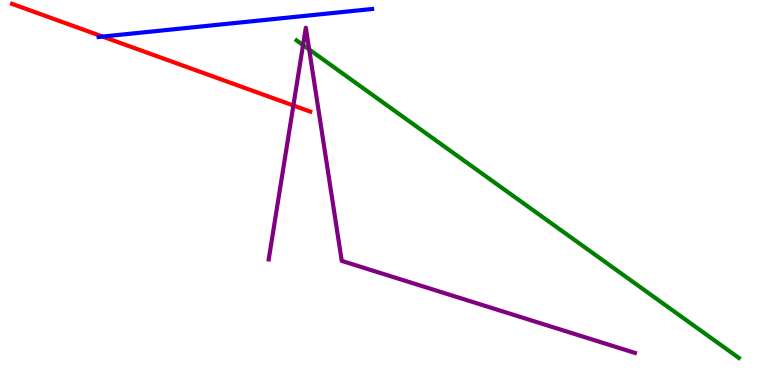[{'lines': ['blue', 'red'], 'intersections': [{'x': 1.32, 'y': 9.05}]}, {'lines': ['green', 'red'], 'intersections': []}, {'lines': ['purple', 'red'], 'intersections': [{'x': 3.79, 'y': 7.26}]}, {'lines': ['blue', 'green'], 'intersections': []}, {'lines': ['blue', 'purple'], 'intersections': []}, {'lines': ['green', 'purple'], 'intersections': [{'x': 3.91, 'y': 8.83}, {'x': 3.99, 'y': 8.72}]}]